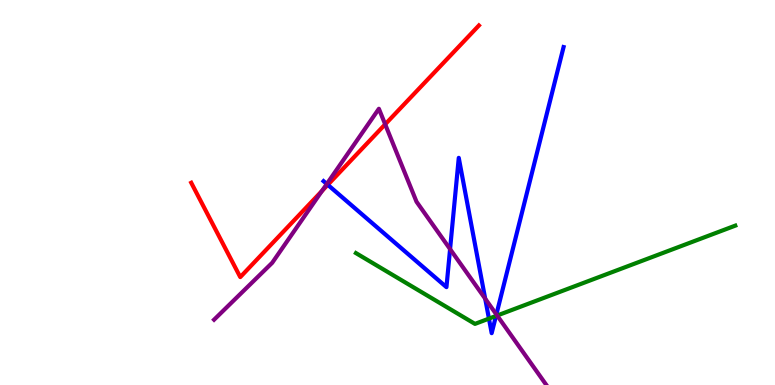[{'lines': ['blue', 'red'], 'intersections': [{'x': 4.23, 'y': 5.2}]}, {'lines': ['green', 'red'], 'intersections': []}, {'lines': ['purple', 'red'], 'intersections': [{'x': 4.15, 'y': 5.04}, {'x': 4.97, 'y': 6.77}]}, {'lines': ['blue', 'green'], 'intersections': [{'x': 6.31, 'y': 1.72}, {'x': 6.4, 'y': 1.79}]}, {'lines': ['blue', 'purple'], 'intersections': [{'x': 4.22, 'y': 5.22}, {'x': 5.81, 'y': 3.53}, {'x': 6.26, 'y': 2.24}, {'x': 6.4, 'y': 1.83}]}, {'lines': ['green', 'purple'], 'intersections': [{'x': 6.41, 'y': 1.8}]}]